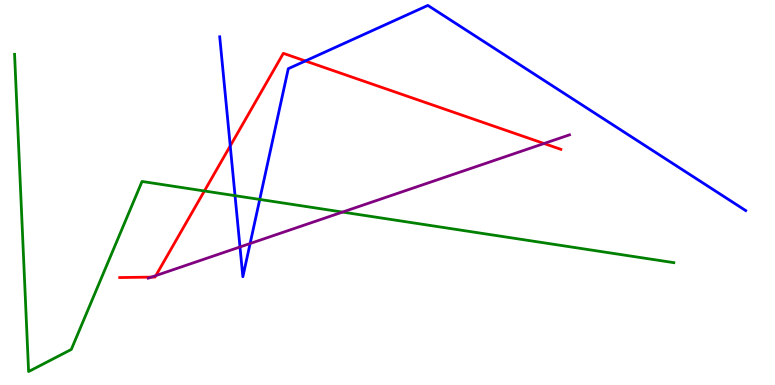[{'lines': ['blue', 'red'], 'intersections': [{'x': 2.97, 'y': 6.21}, {'x': 3.94, 'y': 8.42}]}, {'lines': ['green', 'red'], 'intersections': [{'x': 2.64, 'y': 5.04}]}, {'lines': ['purple', 'red'], 'intersections': [{'x': 1.95, 'y': 2.8}, {'x': 2.01, 'y': 2.84}, {'x': 7.02, 'y': 6.27}]}, {'lines': ['blue', 'green'], 'intersections': [{'x': 3.03, 'y': 4.92}, {'x': 3.35, 'y': 4.82}]}, {'lines': ['blue', 'purple'], 'intersections': [{'x': 3.1, 'y': 3.59}, {'x': 3.23, 'y': 3.67}]}, {'lines': ['green', 'purple'], 'intersections': [{'x': 4.42, 'y': 4.49}]}]